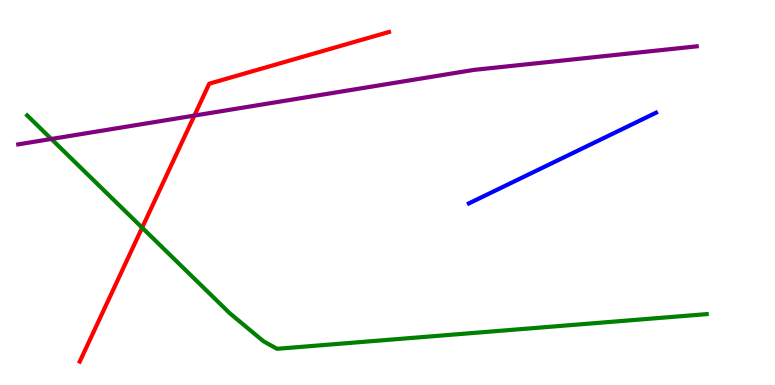[{'lines': ['blue', 'red'], 'intersections': []}, {'lines': ['green', 'red'], 'intersections': [{'x': 1.83, 'y': 4.09}]}, {'lines': ['purple', 'red'], 'intersections': [{'x': 2.51, 'y': 7.0}]}, {'lines': ['blue', 'green'], 'intersections': []}, {'lines': ['blue', 'purple'], 'intersections': []}, {'lines': ['green', 'purple'], 'intersections': [{'x': 0.662, 'y': 6.39}]}]